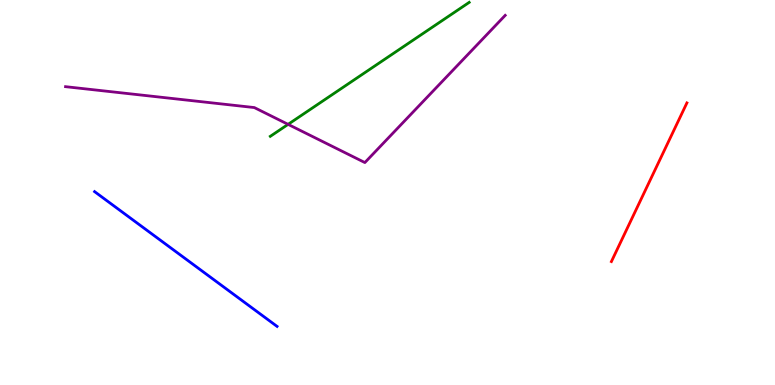[{'lines': ['blue', 'red'], 'intersections': []}, {'lines': ['green', 'red'], 'intersections': []}, {'lines': ['purple', 'red'], 'intersections': []}, {'lines': ['blue', 'green'], 'intersections': []}, {'lines': ['blue', 'purple'], 'intersections': []}, {'lines': ['green', 'purple'], 'intersections': [{'x': 3.72, 'y': 6.77}]}]